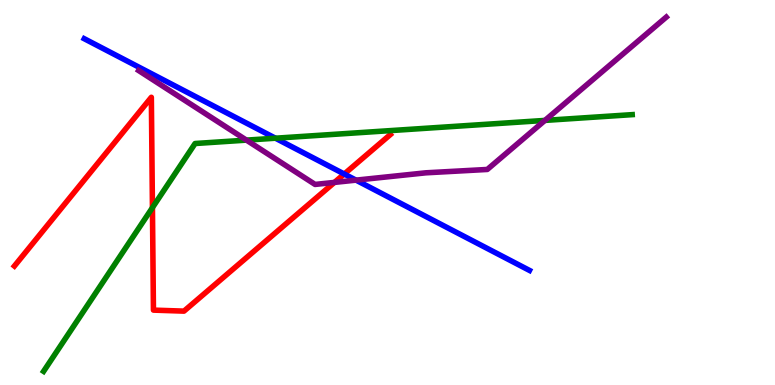[{'lines': ['blue', 'red'], 'intersections': [{'x': 4.44, 'y': 5.48}]}, {'lines': ['green', 'red'], 'intersections': [{'x': 1.97, 'y': 4.61}]}, {'lines': ['purple', 'red'], 'intersections': [{'x': 4.32, 'y': 5.26}]}, {'lines': ['blue', 'green'], 'intersections': [{'x': 3.55, 'y': 6.41}]}, {'lines': ['blue', 'purple'], 'intersections': [{'x': 4.59, 'y': 5.32}]}, {'lines': ['green', 'purple'], 'intersections': [{'x': 3.18, 'y': 6.36}, {'x': 7.03, 'y': 6.87}]}]